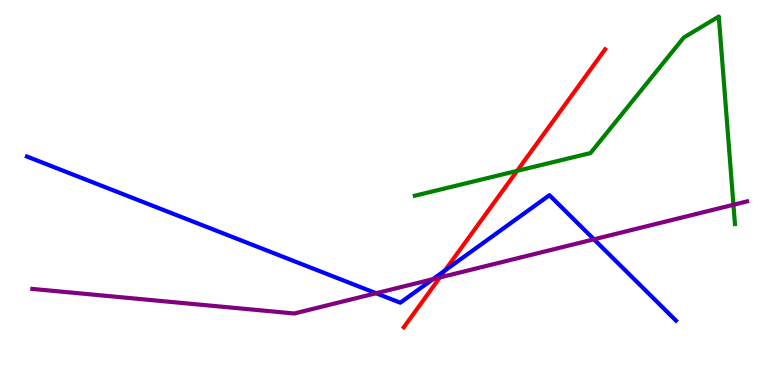[{'lines': ['blue', 'red'], 'intersections': [{'x': 5.74, 'y': 2.97}]}, {'lines': ['green', 'red'], 'intersections': [{'x': 6.67, 'y': 5.56}]}, {'lines': ['purple', 'red'], 'intersections': [{'x': 5.68, 'y': 2.79}]}, {'lines': ['blue', 'green'], 'intersections': []}, {'lines': ['blue', 'purple'], 'intersections': [{'x': 4.85, 'y': 2.38}, {'x': 5.59, 'y': 2.75}, {'x': 7.66, 'y': 3.78}]}, {'lines': ['green', 'purple'], 'intersections': [{'x': 9.46, 'y': 4.68}]}]